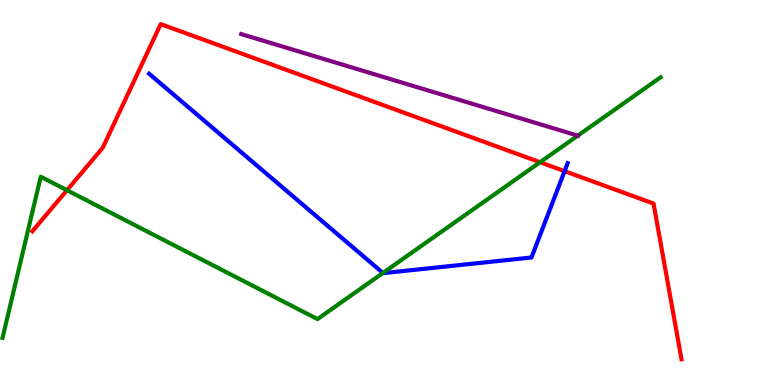[{'lines': ['blue', 'red'], 'intersections': [{'x': 7.28, 'y': 5.55}]}, {'lines': ['green', 'red'], 'intersections': [{'x': 0.864, 'y': 5.06}, {'x': 6.97, 'y': 5.79}]}, {'lines': ['purple', 'red'], 'intersections': []}, {'lines': ['blue', 'green'], 'intersections': [{'x': 4.94, 'y': 2.91}]}, {'lines': ['blue', 'purple'], 'intersections': []}, {'lines': ['green', 'purple'], 'intersections': [{'x': 7.46, 'y': 6.48}]}]